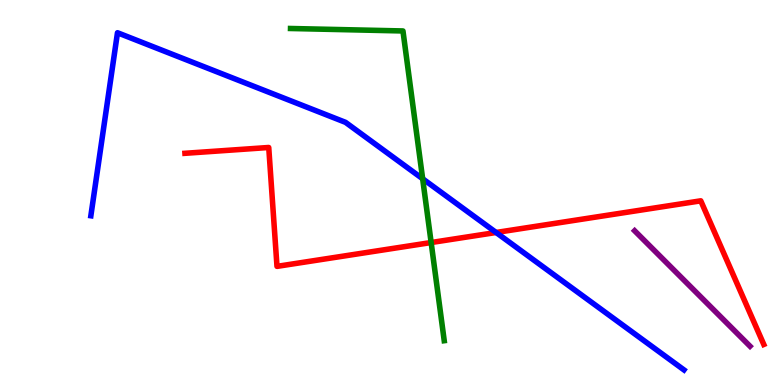[{'lines': ['blue', 'red'], 'intersections': [{'x': 6.4, 'y': 3.96}]}, {'lines': ['green', 'red'], 'intersections': [{'x': 5.56, 'y': 3.7}]}, {'lines': ['purple', 'red'], 'intersections': []}, {'lines': ['blue', 'green'], 'intersections': [{'x': 5.45, 'y': 5.36}]}, {'lines': ['blue', 'purple'], 'intersections': []}, {'lines': ['green', 'purple'], 'intersections': []}]